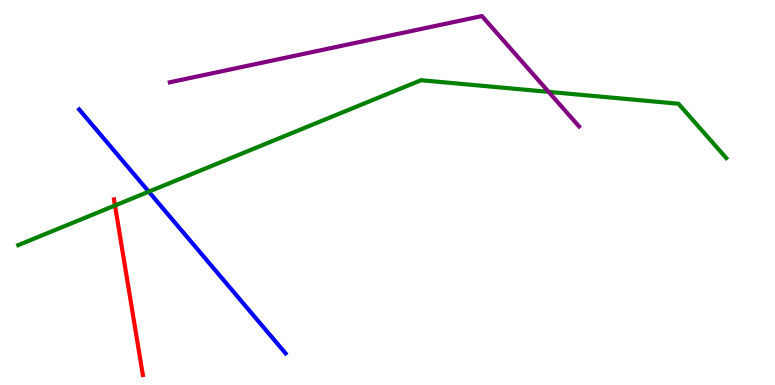[{'lines': ['blue', 'red'], 'intersections': []}, {'lines': ['green', 'red'], 'intersections': [{'x': 1.48, 'y': 4.66}]}, {'lines': ['purple', 'red'], 'intersections': []}, {'lines': ['blue', 'green'], 'intersections': [{'x': 1.92, 'y': 5.02}]}, {'lines': ['blue', 'purple'], 'intersections': []}, {'lines': ['green', 'purple'], 'intersections': [{'x': 7.08, 'y': 7.61}]}]